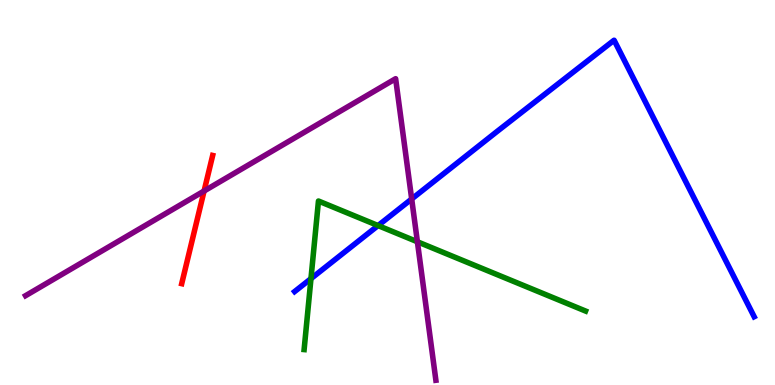[{'lines': ['blue', 'red'], 'intersections': []}, {'lines': ['green', 'red'], 'intersections': []}, {'lines': ['purple', 'red'], 'intersections': [{'x': 2.63, 'y': 5.04}]}, {'lines': ['blue', 'green'], 'intersections': [{'x': 4.01, 'y': 2.76}, {'x': 4.88, 'y': 4.14}]}, {'lines': ['blue', 'purple'], 'intersections': [{'x': 5.31, 'y': 4.83}]}, {'lines': ['green', 'purple'], 'intersections': [{'x': 5.39, 'y': 3.72}]}]